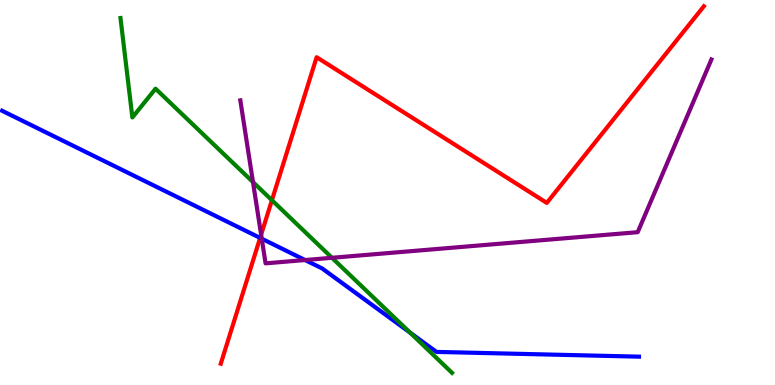[{'lines': ['blue', 'red'], 'intersections': [{'x': 3.36, 'y': 3.82}]}, {'lines': ['green', 'red'], 'intersections': [{'x': 3.51, 'y': 4.8}]}, {'lines': ['purple', 'red'], 'intersections': [{'x': 3.37, 'y': 3.9}]}, {'lines': ['blue', 'green'], 'intersections': [{'x': 5.29, 'y': 1.36}]}, {'lines': ['blue', 'purple'], 'intersections': [{'x': 3.38, 'y': 3.8}, {'x': 3.94, 'y': 3.25}]}, {'lines': ['green', 'purple'], 'intersections': [{'x': 3.26, 'y': 5.27}, {'x': 4.28, 'y': 3.3}]}]